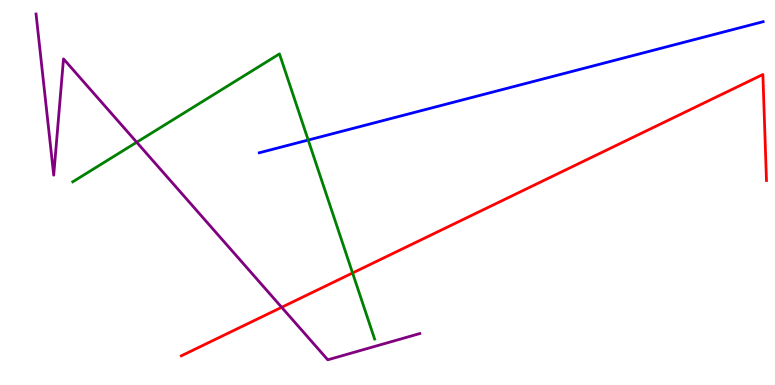[{'lines': ['blue', 'red'], 'intersections': []}, {'lines': ['green', 'red'], 'intersections': [{'x': 4.55, 'y': 2.91}]}, {'lines': ['purple', 'red'], 'intersections': [{'x': 3.63, 'y': 2.02}]}, {'lines': ['blue', 'green'], 'intersections': [{'x': 3.98, 'y': 6.36}]}, {'lines': ['blue', 'purple'], 'intersections': []}, {'lines': ['green', 'purple'], 'intersections': [{'x': 1.76, 'y': 6.31}]}]